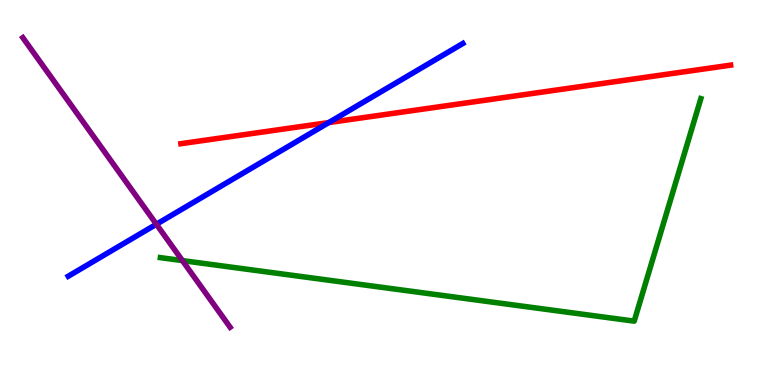[{'lines': ['blue', 'red'], 'intersections': [{'x': 4.24, 'y': 6.82}]}, {'lines': ['green', 'red'], 'intersections': []}, {'lines': ['purple', 'red'], 'intersections': []}, {'lines': ['blue', 'green'], 'intersections': []}, {'lines': ['blue', 'purple'], 'intersections': [{'x': 2.02, 'y': 4.18}]}, {'lines': ['green', 'purple'], 'intersections': [{'x': 2.35, 'y': 3.23}]}]